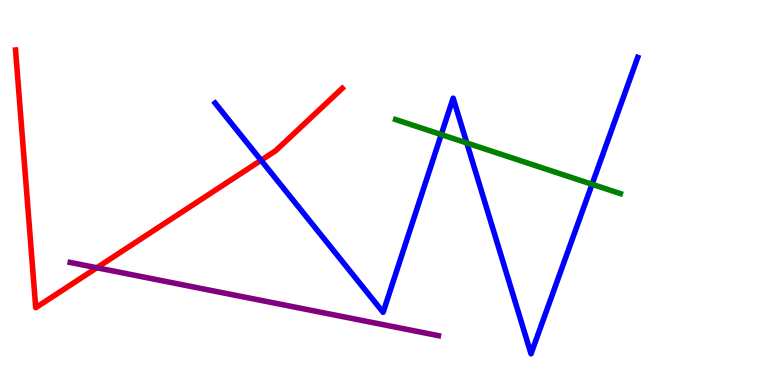[{'lines': ['blue', 'red'], 'intersections': [{'x': 3.37, 'y': 5.84}]}, {'lines': ['green', 'red'], 'intersections': []}, {'lines': ['purple', 'red'], 'intersections': [{'x': 1.25, 'y': 3.05}]}, {'lines': ['blue', 'green'], 'intersections': [{'x': 5.69, 'y': 6.5}, {'x': 6.02, 'y': 6.29}, {'x': 7.64, 'y': 5.21}]}, {'lines': ['blue', 'purple'], 'intersections': []}, {'lines': ['green', 'purple'], 'intersections': []}]